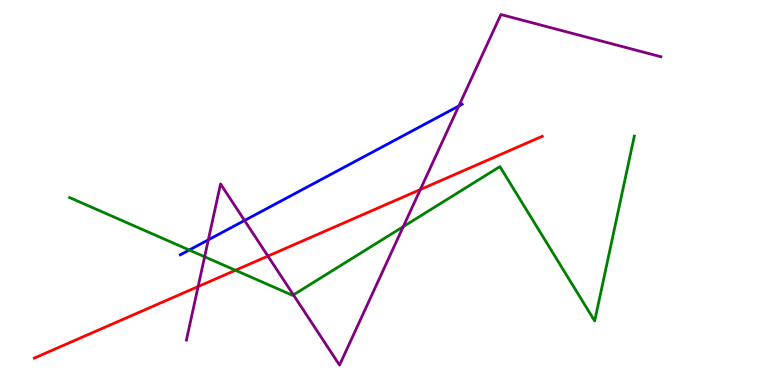[{'lines': ['blue', 'red'], 'intersections': []}, {'lines': ['green', 'red'], 'intersections': [{'x': 3.04, 'y': 2.98}]}, {'lines': ['purple', 'red'], 'intersections': [{'x': 2.56, 'y': 2.56}, {'x': 3.46, 'y': 3.35}, {'x': 5.42, 'y': 5.08}]}, {'lines': ['blue', 'green'], 'intersections': [{'x': 2.44, 'y': 3.51}]}, {'lines': ['blue', 'purple'], 'intersections': [{'x': 2.69, 'y': 3.77}, {'x': 3.16, 'y': 4.27}, {'x': 5.92, 'y': 7.25}]}, {'lines': ['green', 'purple'], 'intersections': [{'x': 2.64, 'y': 3.33}, {'x': 3.79, 'y': 2.34}, {'x': 5.2, 'y': 4.11}]}]